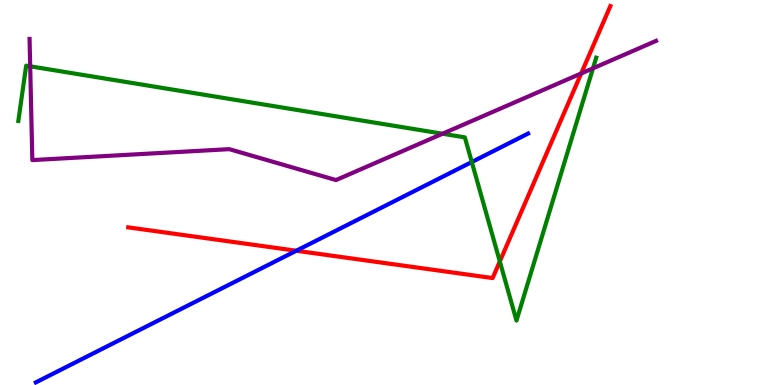[{'lines': ['blue', 'red'], 'intersections': [{'x': 3.82, 'y': 3.49}]}, {'lines': ['green', 'red'], 'intersections': [{'x': 6.45, 'y': 3.21}]}, {'lines': ['purple', 'red'], 'intersections': [{'x': 7.5, 'y': 8.09}]}, {'lines': ['blue', 'green'], 'intersections': [{'x': 6.09, 'y': 5.79}]}, {'lines': ['blue', 'purple'], 'intersections': []}, {'lines': ['green', 'purple'], 'intersections': [{'x': 0.39, 'y': 8.28}, {'x': 5.71, 'y': 6.53}, {'x': 7.65, 'y': 8.23}]}]